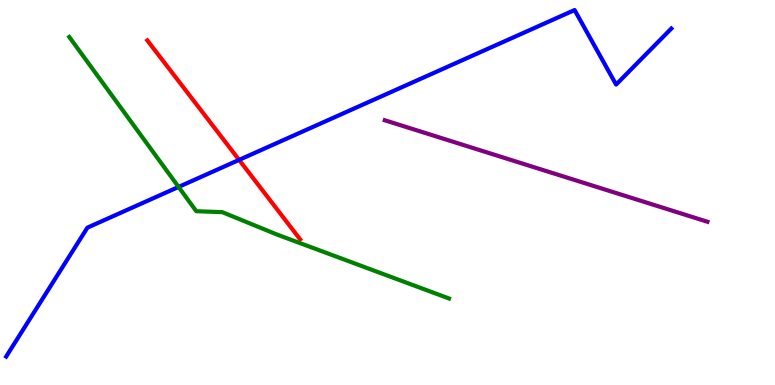[{'lines': ['blue', 'red'], 'intersections': [{'x': 3.09, 'y': 5.85}]}, {'lines': ['green', 'red'], 'intersections': []}, {'lines': ['purple', 'red'], 'intersections': []}, {'lines': ['blue', 'green'], 'intersections': [{'x': 2.3, 'y': 5.14}]}, {'lines': ['blue', 'purple'], 'intersections': []}, {'lines': ['green', 'purple'], 'intersections': []}]